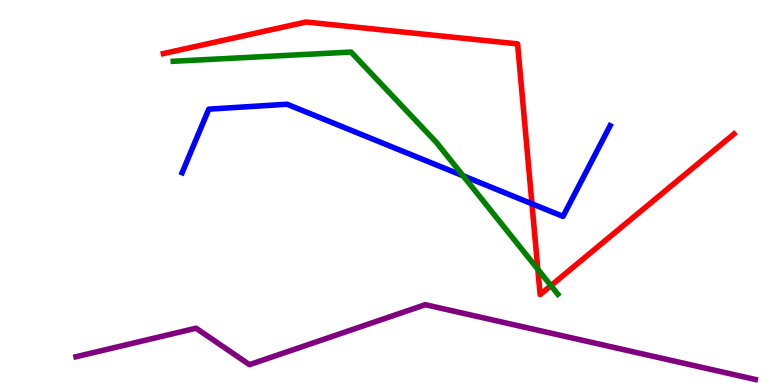[{'lines': ['blue', 'red'], 'intersections': [{'x': 6.86, 'y': 4.71}]}, {'lines': ['green', 'red'], 'intersections': [{'x': 6.94, 'y': 3.01}, {'x': 7.11, 'y': 2.58}]}, {'lines': ['purple', 'red'], 'intersections': []}, {'lines': ['blue', 'green'], 'intersections': [{'x': 5.98, 'y': 5.43}]}, {'lines': ['blue', 'purple'], 'intersections': []}, {'lines': ['green', 'purple'], 'intersections': []}]